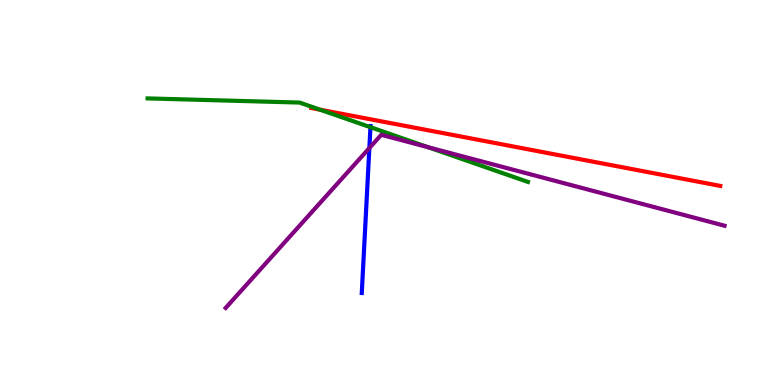[{'lines': ['blue', 'red'], 'intersections': []}, {'lines': ['green', 'red'], 'intersections': [{'x': 4.13, 'y': 7.15}]}, {'lines': ['purple', 'red'], 'intersections': []}, {'lines': ['blue', 'green'], 'intersections': [{'x': 4.78, 'y': 6.7}]}, {'lines': ['blue', 'purple'], 'intersections': [{'x': 4.77, 'y': 6.15}]}, {'lines': ['green', 'purple'], 'intersections': [{'x': 5.52, 'y': 6.18}]}]